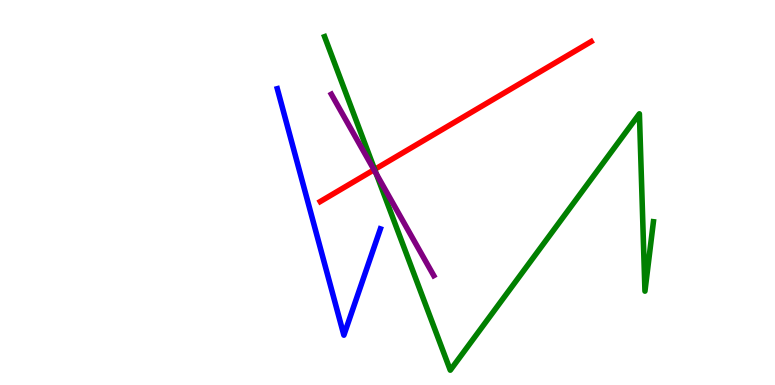[{'lines': ['blue', 'red'], 'intersections': []}, {'lines': ['green', 'red'], 'intersections': [{'x': 4.83, 'y': 5.6}]}, {'lines': ['purple', 'red'], 'intersections': [{'x': 4.83, 'y': 5.59}]}, {'lines': ['blue', 'green'], 'intersections': []}, {'lines': ['blue', 'purple'], 'intersections': []}, {'lines': ['green', 'purple'], 'intersections': [{'x': 4.86, 'y': 5.49}]}]